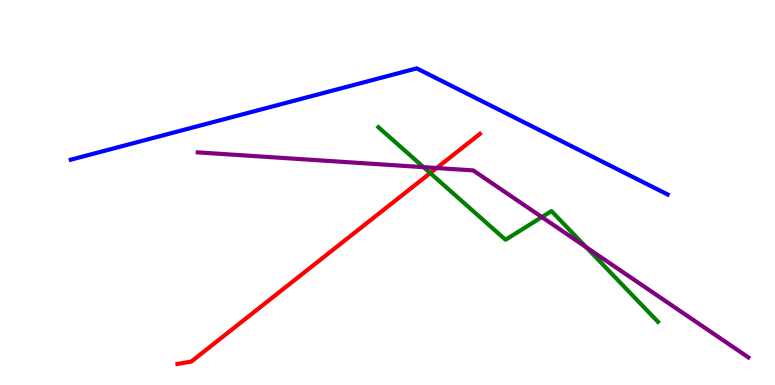[{'lines': ['blue', 'red'], 'intersections': []}, {'lines': ['green', 'red'], 'intersections': [{'x': 5.55, 'y': 5.5}]}, {'lines': ['purple', 'red'], 'intersections': [{'x': 5.63, 'y': 5.64}]}, {'lines': ['blue', 'green'], 'intersections': []}, {'lines': ['blue', 'purple'], 'intersections': []}, {'lines': ['green', 'purple'], 'intersections': [{'x': 5.47, 'y': 5.66}, {'x': 6.99, 'y': 4.36}, {'x': 7.56, 'y': 3.58}]}]